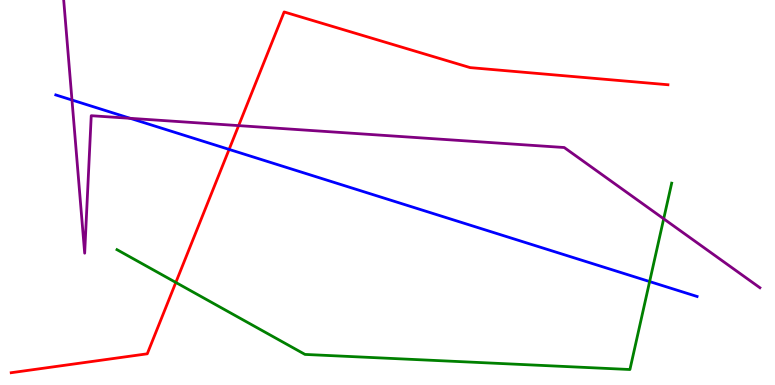[{'lines': ['blue', 'red'], 'intersections': [{'x': 2.96, 'y': 6.12}]}, {'lines': ['green', 'red'], 'intersections': [{'x': 2.27, 'y': 2.66}]}, {'lines': ['purple', 'red'], 'intersections': [{'x': 3.08, 'y': 6.74}]}, {'lines': ['blue', 'green'], 'intersections': [{'x': 8.38, 'y': 2.69}]}, {'lines': ['blue', 'purple'], 'intersections': [{'x': 0.929, 'y': 7.4}, {'x': 1.68, 'y': 6.93}]}, {'lines': ['green', 'purple'], 'intersections': [{'x': 8.56, 'y': 4.32}]}]